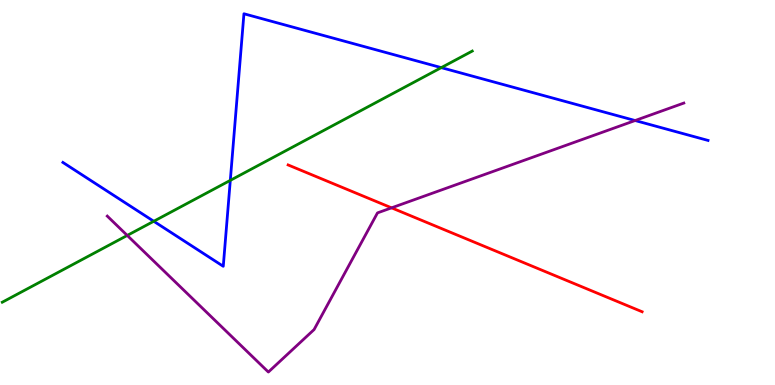[{'lines': ['blue', 'red'], 'intersections': []}, {'lines': ['green', 'red'], 'intersections': []}, {'lines': ['purple', 'red'], 'intersections': [{'x': 5.05, 'y': 4.6}]}, {'lines': ['blue', 'green'], 'intersections': [{'x': 1.98, 'y': 4.25}, {'x': 2.97, 'y': 5.32}, {'x': 5.69, 'y': 8.24}]}, {'lines': ['blue', 'purple'], 'intersections': [{'x': 8.2, 'y': 6.87}]}, {'lines': ['green', 'purple'], 'intersections': [{'x': 1.64, 'y': 3.88}]}]